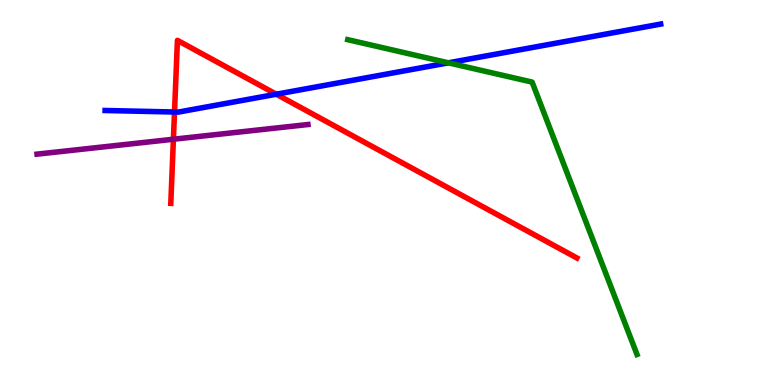[{'lines': ['blue', 'red'], 'intersections': [{'x': 2.25, 'y': 7.09}, {'x': 3.57, 'y': 7.55}]}, {'lines': ['green', 'red'], 'intersections': []}, {'lines': ['purple', 'red'], 'intersections': [{'x': 2.24, 'y': 6.38}]}, {'lines': ['blue', 'green'], 'intersections': [{'x': 5.79, 'y': 8.37}]}, {'lines': ['blue', 'purple'], 'intersections': []}, {'lines': ['green', 'purple'], 'intersections': []}]